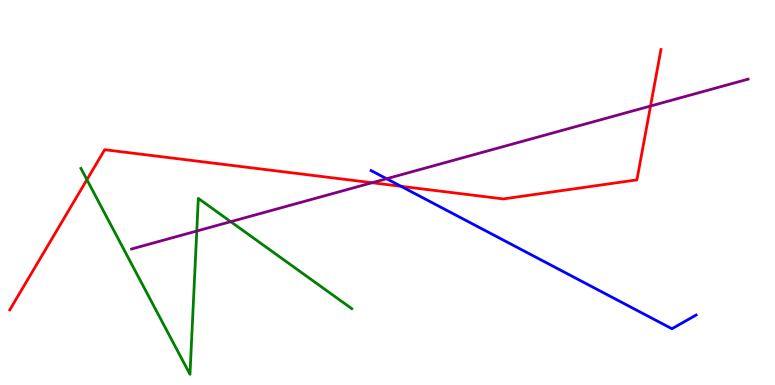[{'lines': ['blue', 'red'], 'intersections': [{'x': 5.17, 'y': 5.16}]}, {'lines': ['green', 'red'], 'intersections': [{'x': 1.12, 'y': 5.33}]}, {'lines': ['purple', 'red'], 'intersections': [{'x': 4.8, 'y': 5.25}, {'x': 8.39, 'y': 7.25}]}, {'lines': ['blue', 'green'], 'intersections': []}, {'lines': ['blue', 'purple'], 'intersections': [{'x': 4.99, 'y': 5.36}]}, {'lines': ['green', 'purple'], 'intersections': [{'x': 2.54, 'y': 4.0}, {'x': 2.98, 'y': 4.24}]}]